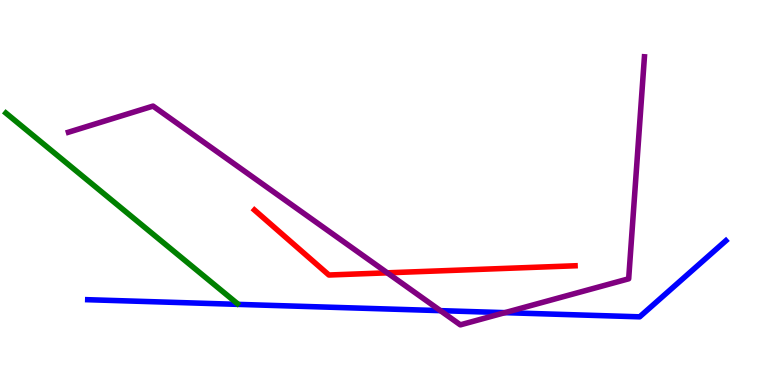[{'lines': ['blue', 'red'], 'intersections': []}, {'lines': ['green', 'red'], 'intersections': []}, {'lines': ['purple', 'red'], 'intersections': [{'x': 5.0, 'y': 2.91}]}, {'lines': ['blue', 'green'], 'intersections': []}, {'lines': ['blue', 'purple'], 'intersections': [{'x': 5.68, 'y': 1.93}, {'x': 6.52, 'y': 1.88}]}, {'lines': ['green', 'purple'], 'intersections': []}]